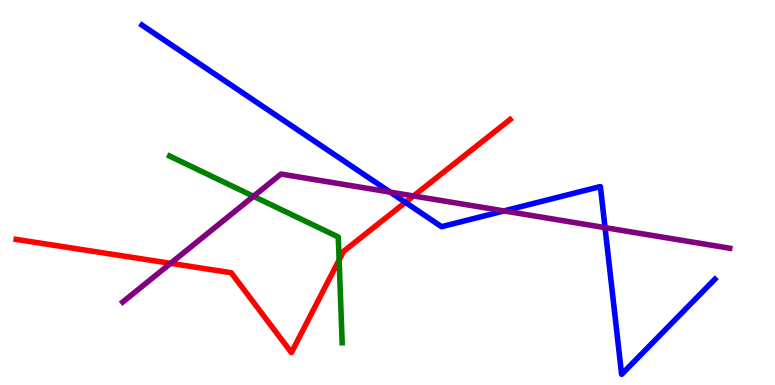[{'lines': ['blue', 'red'], 'intersections': [{'x': 5.23, 'y': 4.74}]}, {'lines': ['green', 'red'], 'intersections': [{'x': 4.38, 'y': 3.25}]}, {'lines': ['purple', 'red'], 'intersections': [{'x': 2.2, 'y': 3.16}, {'x': 5.34, 'y': 4.91}]}, {'lines': ['blue', 'green'], 'intersections': []}, {'lines': ['blue', 'purple'], 'intersections': [{'x': 5.03, 'y': 5.01}, {'x': 6.5, 'y': 4.52}, {'x': 7.81, 'y': 4.09}]}, {'lines': ['green', 'purple'], 'intersections': [{'x': 3.27, 'y': 4.9}]}]